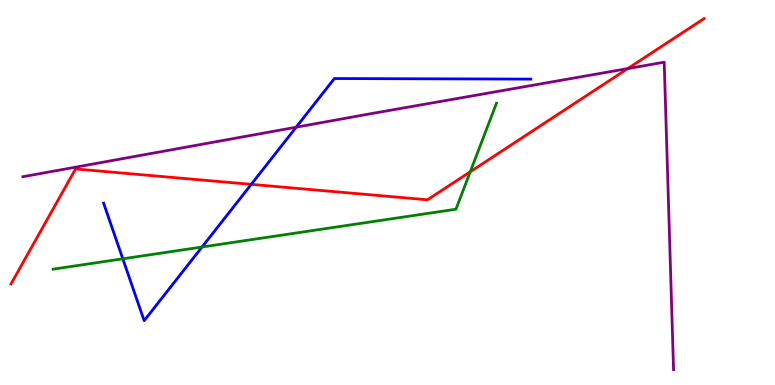[{'lines': ['blue', 'red'], 'intersections': [{'x': 3.24, 'y': 5.21}]}, {'lines': ['green', 'red'], 'intersections': [{'x': 6.07, 'y': 5.54}]}, {'lines': ['purple', 'red'], 'intersections': [{'x': 8.1, 'y': 8.22}]}, {'lines': ['blue', 'green'], 'intersections': [{'x': 1.58, 'y': 3.28}, {'x': 2.61, 'y': 3.58}]}, {'lines': ['blue', 'purple'], 'intersections': [{'x': 3.82, 'y': 6.7}]}, {'lines': ['green', 'purple'], 'intersections': []}]